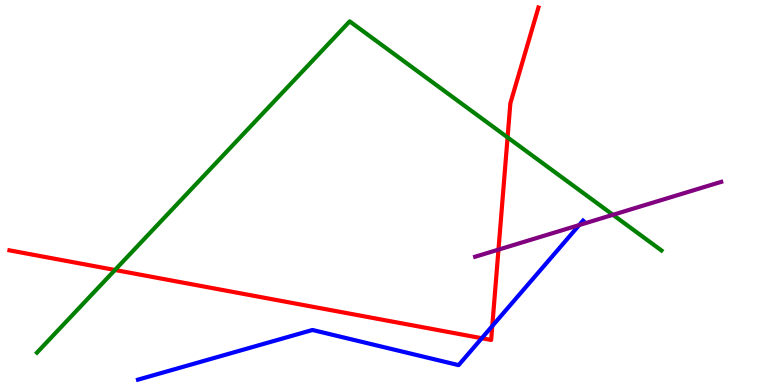[{'lines': ['blue', 'red'], 'intersections': [{'x': 6.22, 'y': 1.22}, {'x': 6.35, 'y': 1.53}]}, {'lines': ['green', 'red'], 'intersections': [{'x': 1.48, 'y': 2.99}, {'x': 6.55, 'y': 6.43}]}, {'lines': ['purple', 'red'], 'intersections': [{'x': 6.43, 'y': 3.52}]}, {'lines': ['blue', 'green'], 'intersections': []}, {'lines': ['blue', 'purple'], 'intersections': [{'x': 7.47, 'y': 4.15}]}, {'lines': ['green', 'purple'], 'intersections': [{'x': 7.91, 'y': 4.42}]}]